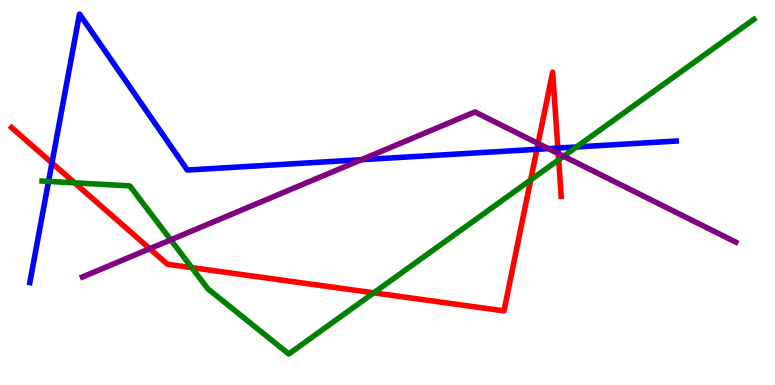[{'lines': ['blue', 'red'], 'intersections': [{'x': 0.67, 'y': 5.77}, {'x': 6.93, 'y': 6.12}, {'x': 7.2, 'y': 6.15}]}, {'lines': ['green', 'red'], 'intersections': [{'x': 0.963, 'y': 5.25}, {'x': 2.47, 'y': 3.05}, {'x': 4.82, 'y': 2.39}, {'x': 6.85, 'y': 5.33}, {'x': 7.21, 'y': 5.85}]}, {'lines': ['purple', 'red'], 'intersections': [{'x': 1.93, 'y': 3.54}, {'x': 6.94, 'y': 6.27}, {'x': 7.2, 'y': 6.01}]}, {'lines': ['blue', 'green'], 'intersections': [{'x': 0.626, 'y': 5.29}, {'x': 7.44, 'y': 6.18}]}, {'lines': ['blue', 'purple'], 'intersections': [{'x': 4.66, 'y': 5.85}, {'x': 7.08, 'y': 6.14}]}, {'lines': ['green', 'purple'], 'intersections': [{'x': 2.2, 'y': 3.77}, {'x': 7.27, 'y': 5.94}]}]